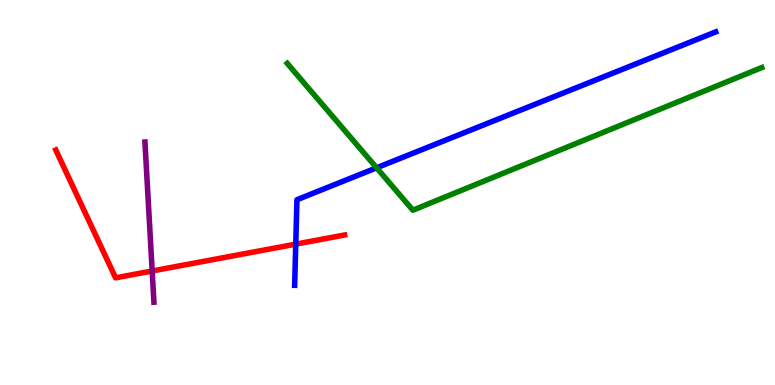[{'lines': ['blue', 'red'], 'intersections': [{'x': 3.82, 'y': 3.66}]}, {'lines': ['green', 'red'], 'intersections': []}, {'lines': ['purple', 'red'], 'intersections': [{'x': 1.96, 'y': 2.96}]}, {'lines': ['blue', 'green'], 'intersections': [{'x': 4.86, 'y': 5.64}]}, {'lines': ['blue', 'purple'], 'intersections': []}, {'lines': ['green', 'purple'], 'intersections': []}]